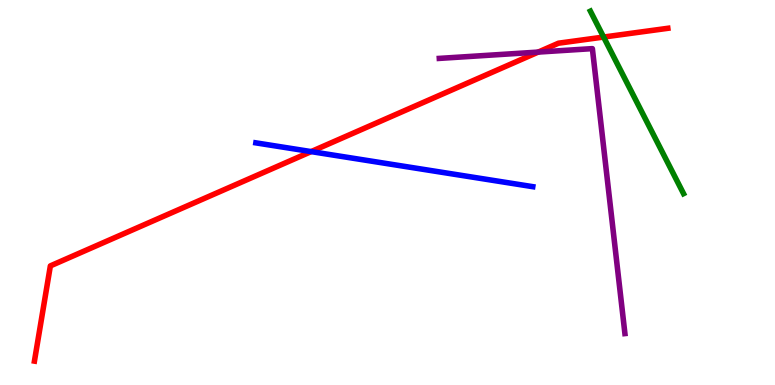[{'lines': ['blue', 'red'], 'intersections': [{'x': 4.01, 'y': 6.06}]}, {'lines': ['green', 'red'], 'intersections': [{'x': 7.79, 'y': 9.04}]}, {'lines': ['purple', 'red'], 'intersections': [{'x': 6.94, 'y': 8.65}]}, {'lines': ['blue', 'green'], 'intersections': []}, {'lines': ['blue', 'purple'], 'intersections': []}, {'lines': ['green', 'purple'], 'intersections': []}]